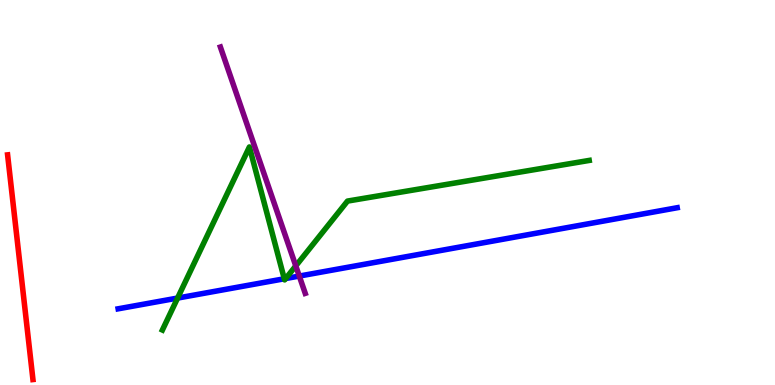[{'lines': ['blue', 'red'], 'intersections': []}, {'lines': ['green', 'red'], 'intersections': []}, {'lines': ['purple', 'red'], 'intersections': []}, {'lines': ['blue', 'green'], 'intersections': [{'x': 2.29, 'y': 2.26}, {'x': 3.67, 'y': 2.76}, {'x': 3.69, 'y': 2.77}]}, {'lines': ['blue', 'purple'], 'intersections': [{'x': 3.86, 'y': 2.83}]}, {'lines': ['green', 'purple'], 'intersections': [{'x': 3.82, 'y': 3.09}]}]